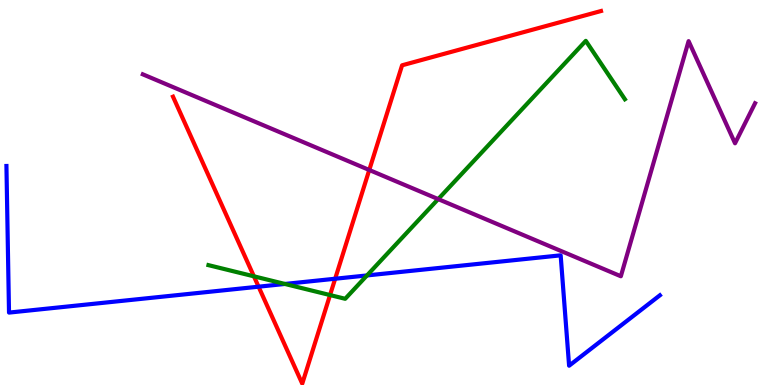[{'lines': ['blue', 'red'], 'intersections': [{'x': 3.34, 'y': 2.55}, {'x': 4.32, 'y': 2.76}]}, {'lines': ['green', 'red'], 'intersections': [{'x': 3.28, 'y': 2.82}, {'x': 4.26, 'y': 2.34}]}, {'lines': ['purple', 'red'], 'intersections': [{'x': 4.76, 'y': 5.58}]}, {'lines': ['blue', 'green'], 'intersections': [{'x': 3.68, 'y': 2.62}, {'x': 4.74, 'y': 2.85}]}, {'lines': ['blue', 'purple'], 'intersections': []}, {'lines': ['green', 'purple'], 'intersections': [{'x': 5.65, 'y': 4.83}]}]